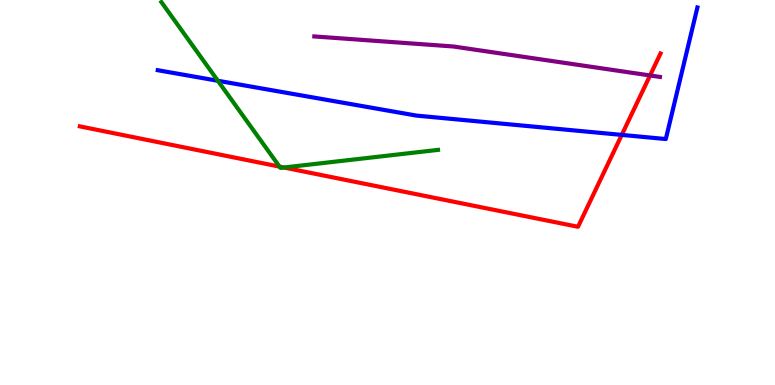[{'lines': ['blue', 'red'], 'intersections': [{'x': 8.02, 'y': 6.5}]}, {'lines': ['green', 'red'], 'intersections': [{'x': 3.61, 'y': 5.67}, {'x': 3.66, 'y': 5.65}]}, {'lines': ['purple', 'red'], 'intersections': [{'x': 8.39, 'y': 8.04}]}, {'lines': ['blue', 'green'], 'intersections': [{'x': 2.81, 'y': 7.9}]}, {'lines': ['blue', 'purple'], 'intersections': []}, {'lines': ['green', 'purple'], 'intersections': []}]